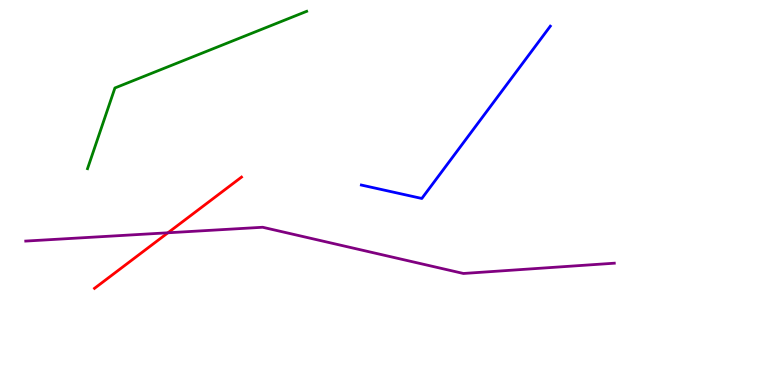[{'lines': ['blue', 'red'], 'intersections': []}, {'lines': ['green', 'red'], 'intersections': []}, {'lines': ['purple', 'red'], 'intersections': [{'x': 2.17, 'y': 3.95}]}, {'lines': ['blue', 'green'], 'intersections': []}, {'lines': ['blue', 'purple'], 'intersections': []}, {'lines': ['green', 'purple'], 'intersections': []}]